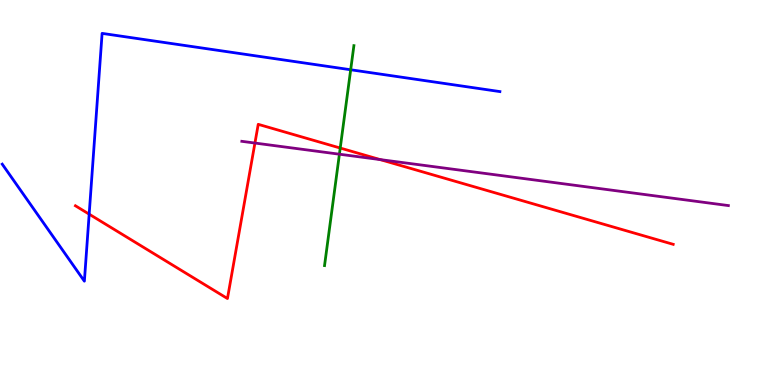[{'lines': ['blue', 'red'], 'intersections': [{'x': 1.15, 'y': 4.44}]}, {'lines': ['green', 'red'], 'intersections': [{'x': 4.39, 'y': 6.15}]}, {'lines': ['purple', 'red'], 'intersections': [{'x': 3.29, 'y': 6.28}, {'x': 4.91, 'y': 5.85}]}, {'lines': ['blue', 'green'], 'intersections': [{'x': 4.52, 'y': 8.19}]}, {'lines': ['blue', 'purple'], 'intersections': []}, {'lines': ['green', 'purple'], 'intersections': [{'x': 4.38, 'y': 5.99}]}]